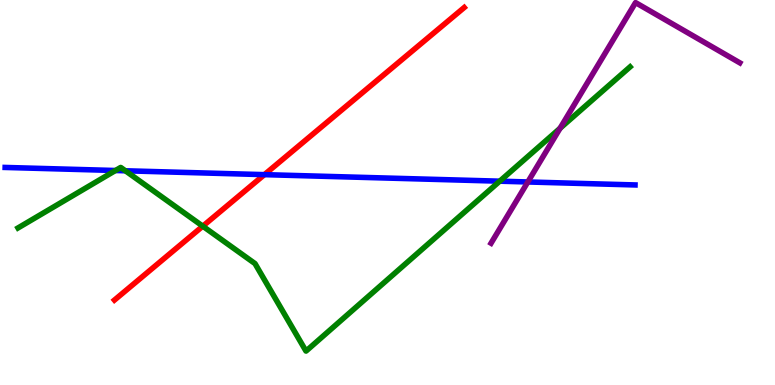[{'lines': ['blue', 'red'], 'intersections': [{'x': 3.41, 'y': 5.46}]}, {'lines': ['green', 'red'], 'intersections': [{'x': 2.62, 'y': 4.13}]}, {'lines': ['purple', 'red'], 'intersections': []}, {'lines': ['blue', 'green'], 'intersections': [{'x': 1.49, 'y': 5.57}, {'x': 1.62, 'y': 5.56}, {'x': 6.45, 'y': 5.29}]}, {'lines': ['blue', 'purple'], 'intersections': [{'x': 6.81, 'y': 5.27}]}, {'lines': ['green', 'purple'], 'intersections': [{'x': 7.23, 'y': 6.67}]}]